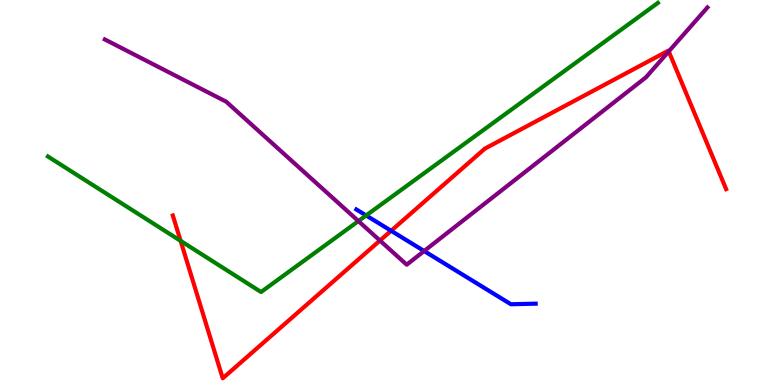[{'lines': ['blue', 'red'], 'intersections': [{'x': 5.05, 'y': 4.01}]}, {'lines': ['green', 'red'], 'intersections': [{'x': 2.33, 'y': 3.74}]}, {'lines': ['purple', 'red'], 'intersections': [{'x': 4.9, 'y': 3.75}, {'x': 8.63, 'y': 8.66}]}, {'lines': ['blue', 'green'], 'intersections': [{'x': 4.72, 'y': 4.4}]}, {'lines': ['blue', 'purple'], 'intersections': [{'x': 5.47, 'y': 3.48}]}, {'lines': ['green', 'purple'], 'intersections': [{'x': 4.62, 'y': 4.26}]}]